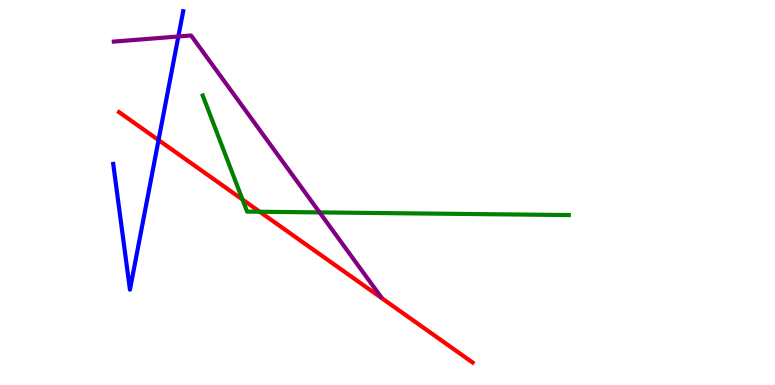[{'lines': ['blue', 'red'], 'intersections': [{'x': 2.05, 'y': 6.36}]}, {'lines': ['green', 'red'], 'intersections': [{'x': 3.13, 'y': 4.82}, {'x': 3.35, 'y': 4.5}]}, {'lines': ['purple', 'red'], 'intersections': []}, {'lines': ['blue', 'green'], 'intersections': []}, {'lines': ['blue', 'purple'], 'intersections': [{'x': 2.3, 'y': 9.05}]}, {'lines': ['green', 'purple'], 'intersections': [{'x': 4.12, 'y': 4.48}]}]